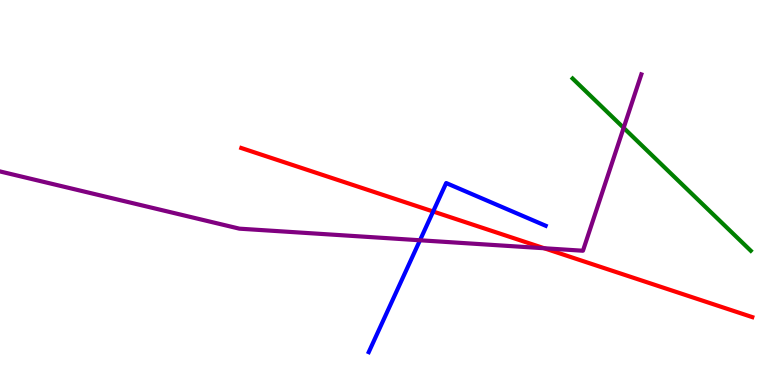[{'lines': ['blue', 'red'], 'intersections': [{'x': 5.59, 'y': 4.51}]}, {'lines': ['green', 'red'], 'intersections': []}, {'lines': ['purple', 'red'], 'intersections': [{'x': 7.02, 'y': 3.55}]}, {'lines': ['blue', 'green'], 'intersections': []}, {'lines': ['blue', 'purple'], 'intersections': [{'x': 5.42, 'y': 3.76}]}, {'lines': ['green', 'purple'], 'intersections': [{'x': 8.05, 'y': 6.68}]}]